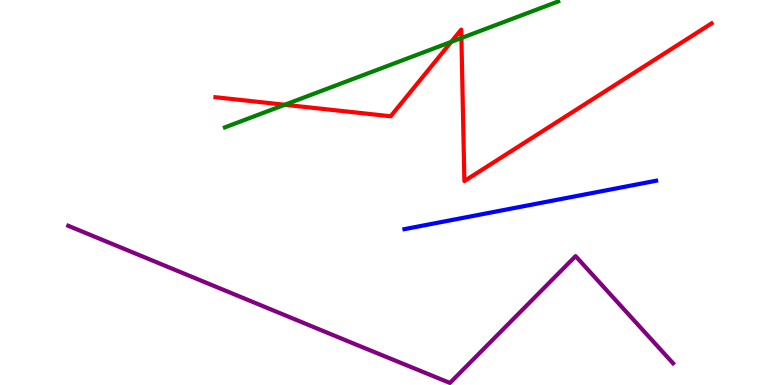[{'lines': ['blue', 'red'], 'intersections': []}, {'lines': ['green', 'red'], 'intersections': [{'x': 3.67, 'y': 7.28}, {'x': 5.82, 'y': 8.91}, {'x': 5.95, 'y': 9.01}]}, {'lines': ['purple', 'red'], 'intersections': []}, {'lines': ['blue', 'green'], 'intersections': []}, {'lines': ['blue', 'purple'], 'intersections': []}, {'lines': ['green', 'purple'], 'intersections': []}]